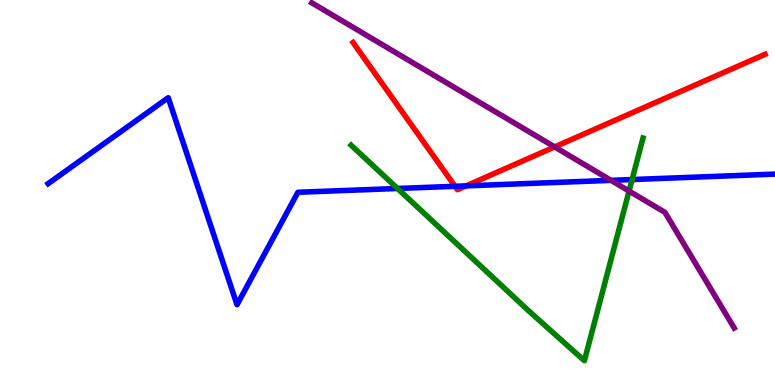[{'lines': ['blue', 'red'], 'intersections': [{'x': 5.87, 'y': 5.16}, {'x': 6.01, 'y': 5.17}]}, {'lines': ['green', 'red'], 'intersections': []}, {'lines': ['purple', 'red'], 'intersections': [{'x': 7.16, 'y': 6.18}]}, {'lines': ['blue', 'green'], 'intersections': [{'x': 5.13, 'y': 5.1}, {'x': 8.16, 'y': 5.34}]}, {'lines': ['blue', 'purple'], 'intersections': [{'x': 7.88, 'y': 5.32}]}, {'lines': ['green', 'purple'], 'intersections': [{'x': 8.12, 'y': 5.04}]}]